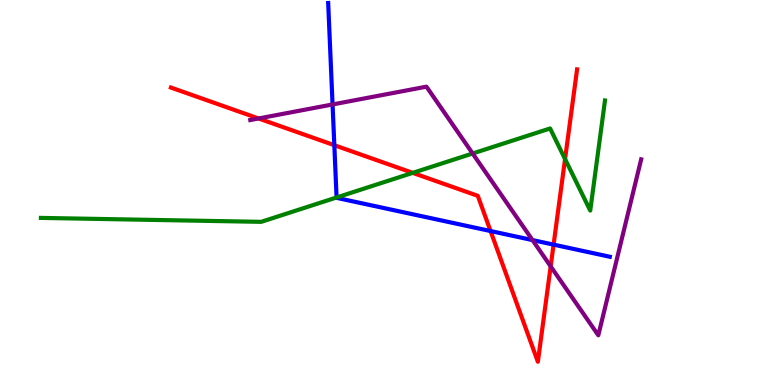[{'lines': ['blue', 'red'], 'intersections': [{'x': 4.31, 'y': 6.23}, {'x': 6.33, 'y': 4.0}, {'x': 7.14, 'y': 3.65}]}, {'lines': ['green', 'red'], 'intersections': [{'x': 5.33, 'y': 5.51}, {'x': 7.29, 'y': 5.87}]}, {'lines': ['purple', 'red'], 'intersections': [{'x': 3.34, 'y': 6.92}, {'x': 7.11, 'y': 3.08}]}, {'lines': ['blue', 'green'], 'intersections': [{'x': 4.34, 'y': 4.87}]}, {'lines': ['blue', 'purple'], 'intersections': [{'x': 4.29, 'y': 7.29}, {'x': 6.87, 'y': 3.76}]}, {'lines': ['green', 'purple'], 'intersections': [{'x': 6.1, 'y': 6.01}]}]